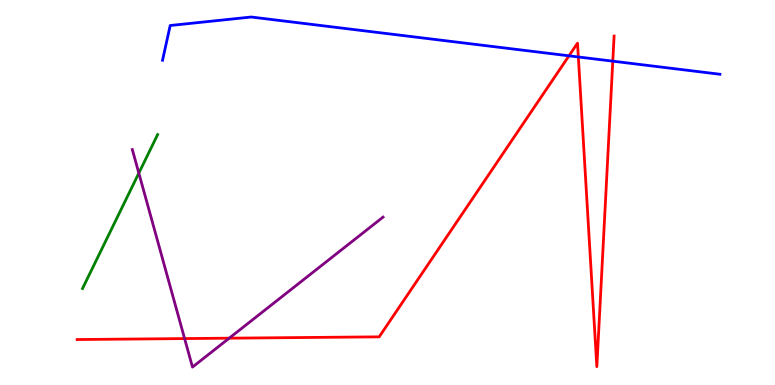[{'lines': ['blue', 'red'], 'intersections': [{'x': 7.34, 'y': 8.55}, {'x': 7.46, 'y': 8.52}, {'x': 7.91, 'y': 8.41}]}, {'lines': ['green', 'red'], 'intersections': []}, {'lines': ['purple', 'red'], 'intersections': [{'x': 2.38, 'y': 1.21}, {'x': 2.96, 'y': 1.22}]}, {'lines': ['blue', 'green'], 'intersections': []}, {'lines': ['blue', 'purple'], 'intersections': []}, {'lines': ['green', 'purple'], 'intersections': [{'x': 1.79, 'y': 5.5}]}]